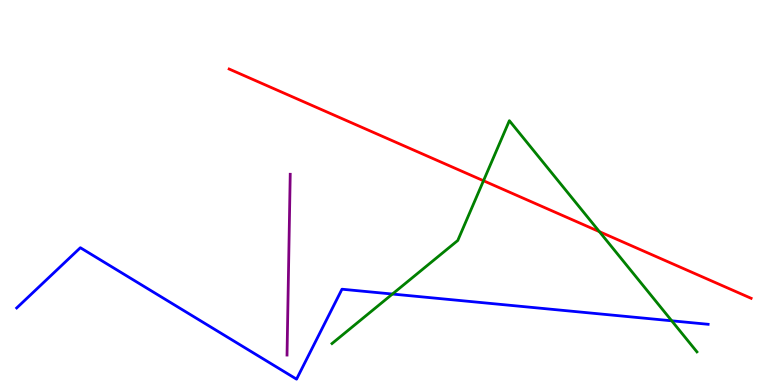[{'lines': ['blue', 'red'], 'intersections': []}, {'lines': ['green', 'red'], 'intersections': [{'x': 6.24, 'y': 5.31}, {'x': 7.73, 'y': 3.98}]}, {'lines': ['purple', 'red'], 'intersections': []}, {'lines': ['blue', 'green'], 'intersections': [{'x': 5.06, 'y': 2.36}, {'x': 8.67, 'y': 1.67}]}, {'lines': ['blue', 'purple'], 'intersections': []}, {'lines': ['green', 'purple'], 'intersections': []}]